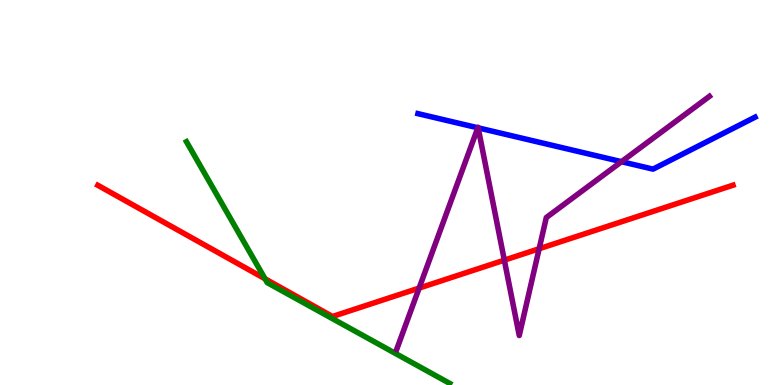[{'lines': ['blue', 'red'], 'intersections': []}, {'lines': ['green', 'red'], 'intersections': [{'x': 3.42, 'y': 2.76}]}, {'lines': ['purple', 'red'], 'intersections': [{'x': 5.41, 'y': 2.52}, {'x': 6.51, 'y': 3.24}, {'x': 6.96, 'y': 3.54}]}, {'lines': ['blue', 'green'], 'intersections': []}, {'lines': ['blue', 'purple'], 'intersections': [{'x': 6.17, 'y': 6.68}, {'x': 6.17, 'y': 6.68}, {'x': 8.02, 'y': 5.8}]}, {'lines': ['green', 'purple'], 'intersections': []}]